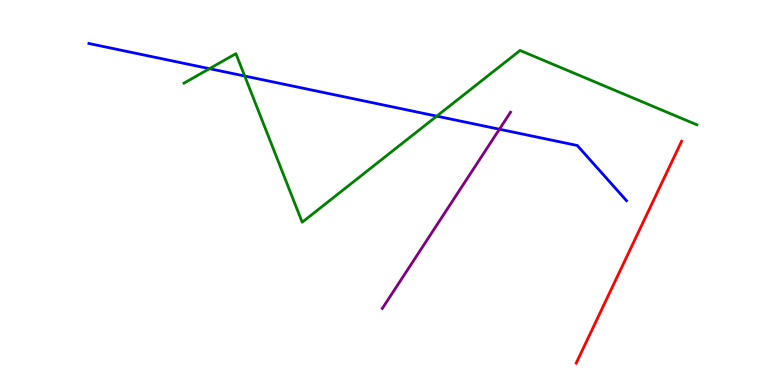[{'lines': ['blue', 'red'], 'intersections': []}, {'lines': ['green', 'red'], 'intersections': []}, {'lines': ['purple', 'red'], 'intersections': []}, {'lines': ['blue', 'green'], 'intersections': [{'x': 2.7, 'y': 8.22}, {'x': 3.16, 'y': 8.03}, {'x': 5.64, 'y': 6.98}]}, {'lines': ['blue', 'purple'], 'intersections': [{'x': 6.44, 'y': 6.64}]}, {'lines': ['green', 'purple'], 'intersections': []}]